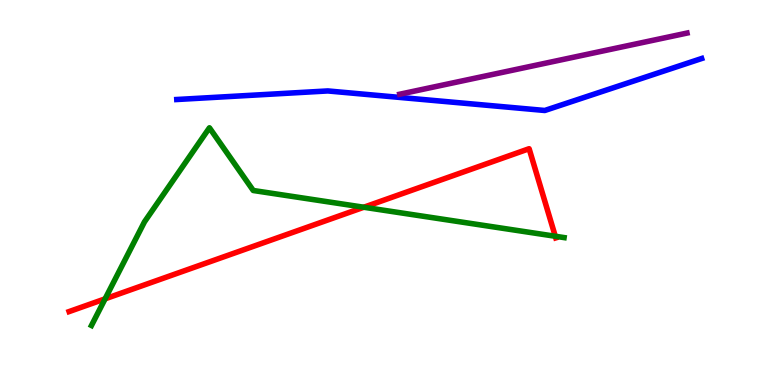[{'lines': ['blue', 'red'], 'intersections': []}, {'lines': ['green', 'red'], 'intersections': [{'x': 1.36, 'y': 2.24}, {'x': 4.69, 'y': 4.62}, {'x': 7.17, 'y': 3.86}]}, {'lines': ['purple', 'red'], 'intersections': []}, {'lines': ['blue', 'green'], 'intersections': []}, {'lines': ['blue', 'purple'], 'intersections': []}, {'lines': ['green', 'purple'], 'intersections': []}]